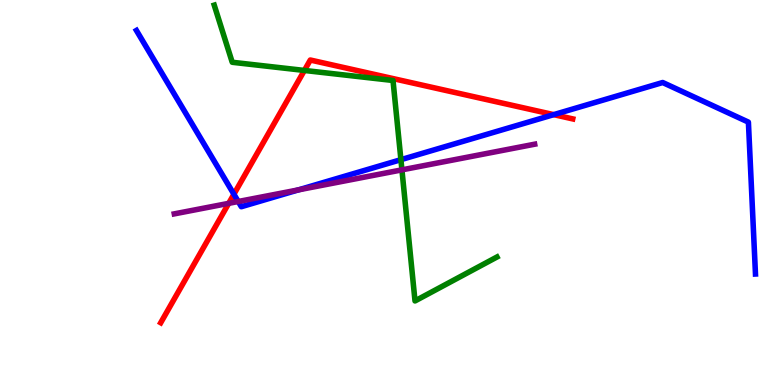[{'lines': ['blue', 'red'], 'intersections': [{'x': 3.02, 'y': 4.96}, {'x': 7.14, 'y': 7.02}]}, {'lines': ['green', 'red'], 'intersections': [{'x': 3.93, 'y': 8.17}]}, {'lines': ['purple', 'red'], 'intersections': [{'x': 2.95, 'y': 4.72}]}, {'lines': ['blue', 'green'], 'intersections': [{'x': 5.17, 'y': 5.85}]}, {'lines': ['blue', 'purple'], 'intersections': [{'x': 3.07, 'y': 4.77}, {'x': 3.85, 'y': 5.07}]}, {'lines': ['green', 'purple'], 'intersections': [{'x': 5.19, 'y': 5.59}]}]